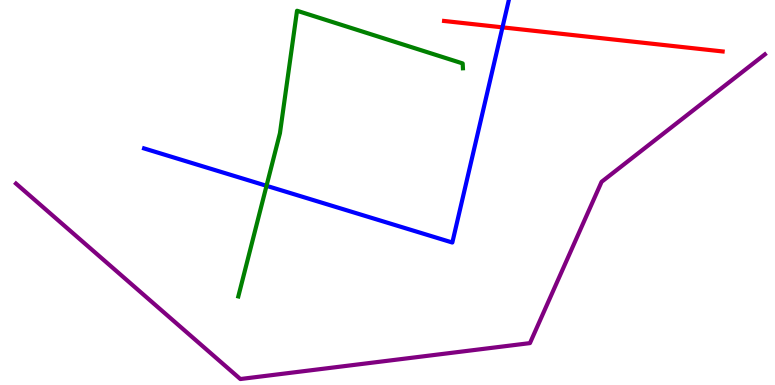[{'lines': ['blue', 'red'], 'intersections': [{'x': 6.48, 'y': 9.29}]}, {'lines': ['green', 'red'], 'intersections': []}, {'lines': ['purple', 'red'], 'intersections': []}, {'lines': ['blue', 'green'], 'intersections': [{'x': 3.44, 'y': 5.17}]}, {'lines': ['blue', 'purple'], 'intersections': []}, {'lines': ['green', 'purple'], 'intersections': []}]